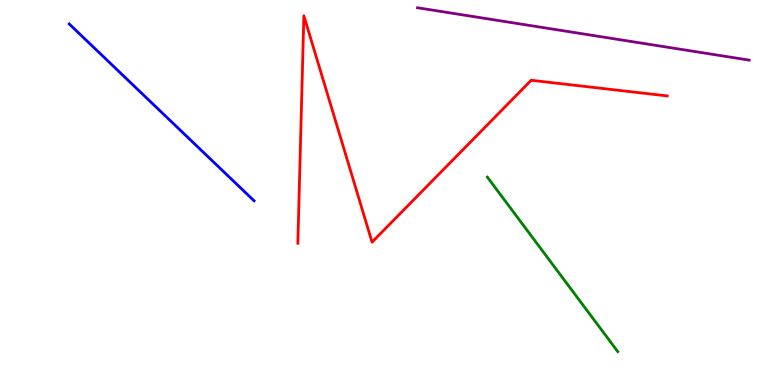[{'lines': ['blue', 'red'], 'intersections': []}, {'lines': ['green', 'red'], 'intersections': []}, {'lines': ['purple', 'red'], 'intersections': []}, {'lines': ['blue', 'green'], 'intersections': []}, {'lines': ['blue', 'purple'], 'intersections': []}, {'lines': ['green', 'purple'], 'intersections': []}]